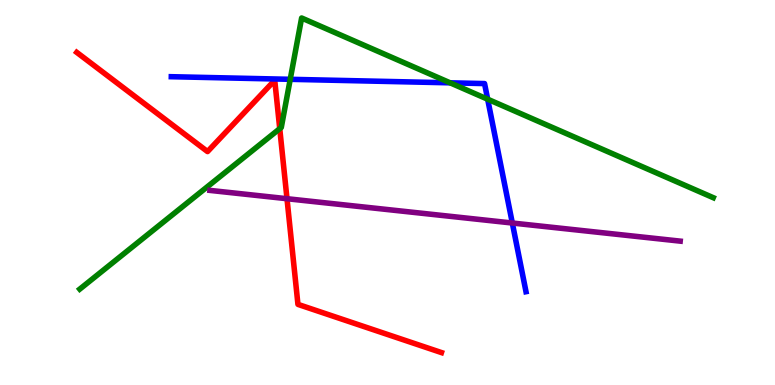[{'lines': ['blue', 'red'], 'intersections': []}, {'lines': ['green', 'red'], 'intersections': [{'x': 3.61, 'y': 6.66}]}, {'lines': ['purple', 'red'], 'intersections': [{'x': 3.7, 'y': 4.84}]}, {'lines': ['blue', 'green'], 'intersections': [{'x': 3.74, 'y': 7.94}, {'x': 5.81, 'y': 7.85}, {'x': 6.29, 'y': 7.42}]}, {'lines': ['blue', 'purple'], 'intersections': [{'x': 6.61, 'y': 4.21}]}, {'lines': ['green', 'purple'], 'intersections': []}]